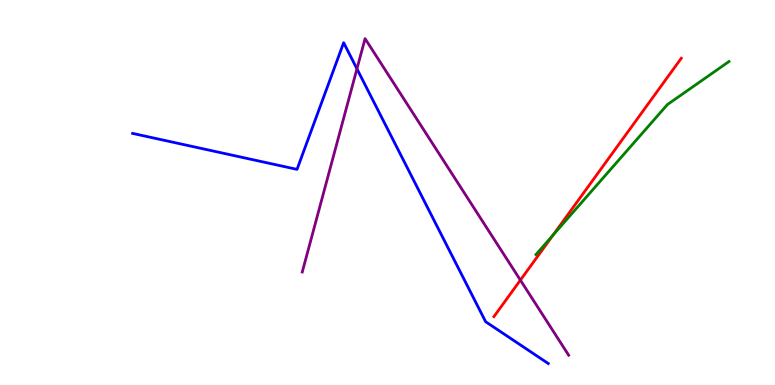[{'lines': ['blue', 'red'], 'intersections': []}, {'lines': ['green', 'red'], 'intersections': [{'x': 7.14, 'y': 3.9}]}, {'lines': ['purple', 'red'], 'intersections': [{'x': 6.71, 'y': 2.72}]}, {'lines': ['blue', 'green'], 'intersections': []}, {'lines': ['blue', 'purple'], 'intersections': [{'x': 4.61, 'y': 8.21}]}, {'lines': ['green', 'purple'], 'intersections': []}]